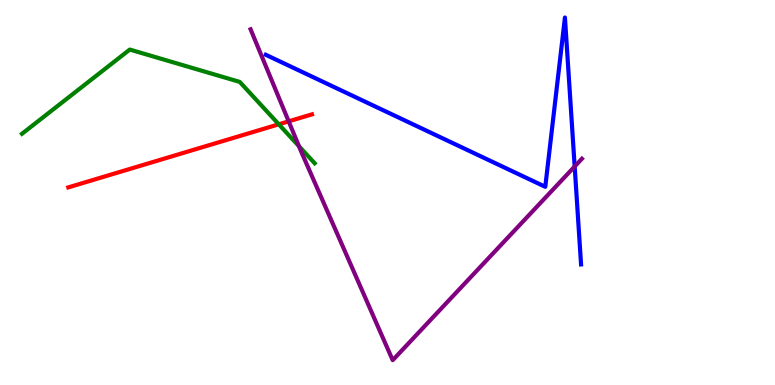[{'lines': ['blue', 'red'], 'intersections': []}, {'lines': ['green', 'red'], 'intersections': [{'x': 3.6, 'y': 6.77}]}, {'lines': ['purple', 'red'], 'intersections': [{'x': 3.72, 'y': 6.85}]}, {'lines': ['blue', 'green'], 'intersections': []}, {'lines': ['blue', 'purple'], 'intersections': [{'x': 7.42, 'y': 5.68}]}, {'lines': ['green', 'purple'], 'intersections': [{'x': 3.86, 'y': 6.2}]}]